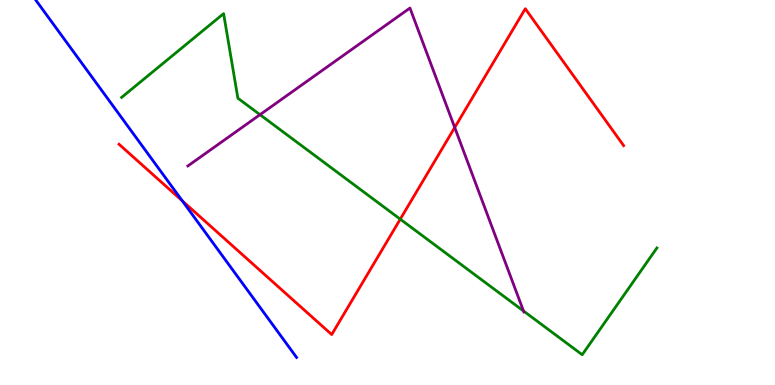[{'lines': ['blue', 'red'], 'intersections': [{'x': 2.35, 'y': 4.78}]}, {'lines': ['green', 'red'], 'intersections': [{'x': 5.16, 'y': 4.31}]}, {'lines': ['purple', 'red'], 'intersections': [{'x': 5.87, 'y': 6.69}]}, {'lines': ['blue', 'green'], 'intersections': []}, {'lines': ['blue', 'purple'], 'intersections': []}, {'lines': ['green', 'purple'], 'intersections': [{'x': 3.35, 'y': 7.02}, {'x': 6.75, 'y': 1.92}]}]